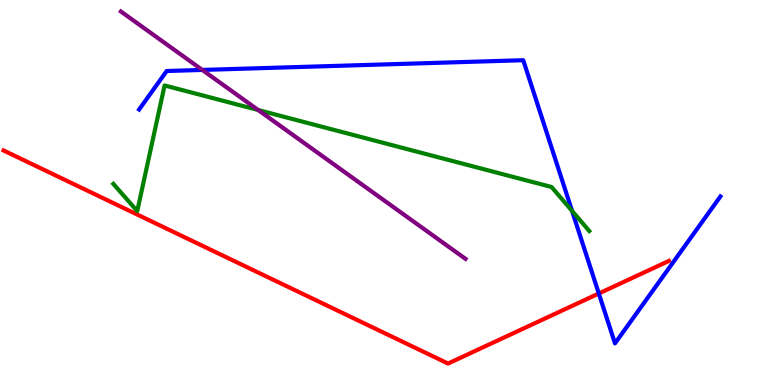[{'lines': ['blue', 'red'], 'intersections': [{'x': 7.73, 'y': 2.38}]}, {'lines': ['green', 'red'], 'intersections': []}, {'lines': ['purple', 'red'], 'intersections': []}, {'lines': ['blue', 'green'], 'intersections': [{'x': 7.38, 'y': 4.52}]}, {'lines': ['blue', 'purple'], 'intersections': [{'x': 2.61, 'y': 8.18}]}, {'lines': ['green', 'purple'], 'intersections': [{'x': 3.33, 'y': 7.14}]}]